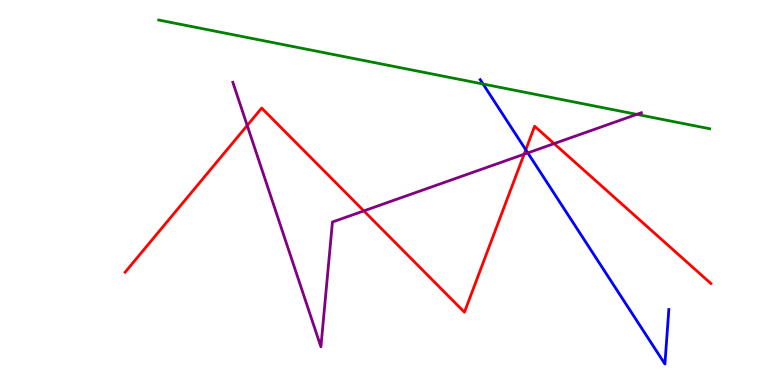[{'lines': ['blue', 'red'], 'intersections': [{'x': 6.78, 'y': 6.11}]}, {'lines': ['green', 'red'], 'intersections': []}, {'lines': ['purple', 'red'], 'intersections': [{'x': 3.19, 'y': 6.74}, {'x': 4.69, 'y': 4.52}, {'x': 6.76, 'y': 5.99}, {'x': 7.15, 'y': 6.27}]}, {'lines': ['blue', 'green'], 'intersections': [{'x': 6.23, 'y': 7.82}]}, {'lines': ['blue', 'purple'], 'intersections': [{'x': 6.81, 'y': 6.03}]}, {'lines': ['green', 'purple'], 'intersections': [{'x': 8.22, 'y': 7.03}]}]